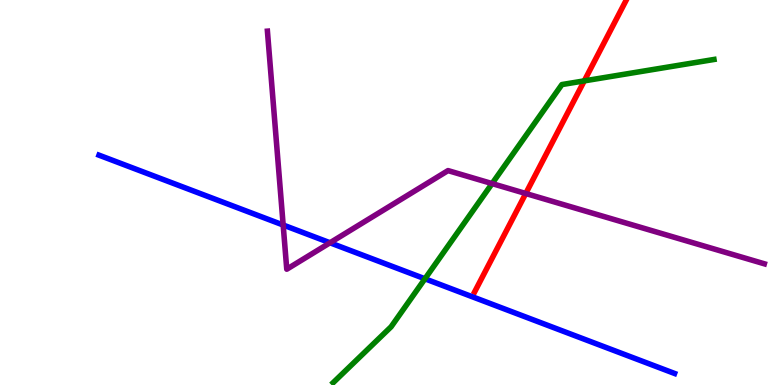[{'lines': ['blue', 'red'], 'intersections': []}, {'lines': ['green', 'red'], 'intersections': [{'x': 7.54, 'y': 7.9}]}, {'lines': ['purple', 'red'], 'intersections': [{'x': 6.78, 'y': 4.97}]}, {'lines': ['blue', 'green'], 'intersections': [{'x': 5.48, 'y': 2.76}]}, {'lines': ['blue', 'purple'], 'intersections': [{'x': 3.65, 'y': 4.16}, {'x': 4.26, 'y': 3.69}]}, {'lines': ['green', 'purple'], 'intersections': [{'x': 6.35, 'y': 5.23}]}]